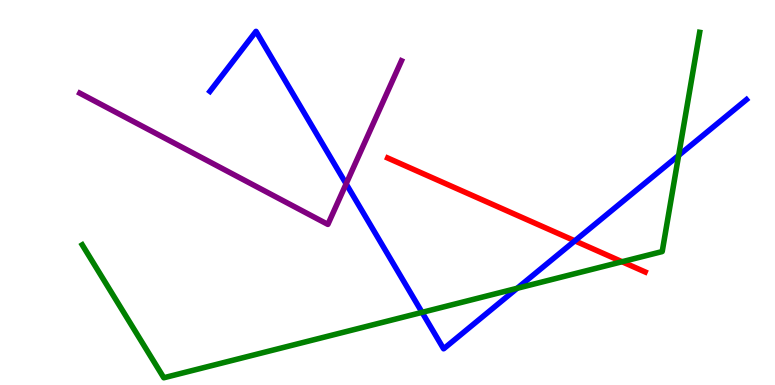[{'lines': ['blue', 'red'], 'intersections': [{'x': 7.42, 'y': 3.74}]}, {'lines': ['green', 'red'], 'intersections': [{'x': 8.03, 'y': 3.2}]}, {'lines': ['purple', 'red'], 'intersections': []}, {'lines': ['blue', 'green'], 'intersections': [{'x': 5.45, 'y': 1.89}, {'x': 6.67, 'y': 2.51}, {'x': 8.76, 'y': 5.96}]}, {'lines': ['blue', 'purple'], 'intersections': [{'x': 4.47, 'y': 5.23}]}, {'lines': ['green', 'purple'], 'intersections': []}]